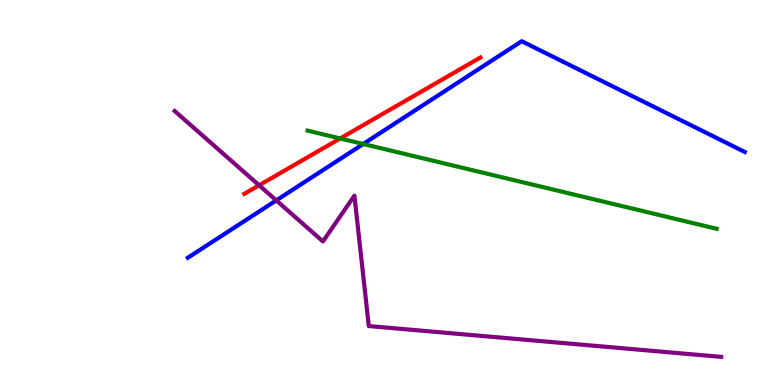[{'lines': ['blue', 'red'], 'intersections': []}, {'lines': ['green', 'red'], 'intersections': [{'x': 4.39, 'y': 6.4}]}, {'lines': ['purple', 'red'], 'intersections': [{'x': 3.34, 'y': 5.19}]}, {'lines': ['blue', 'green'], 'intersections': [{'x': 4.69, 'y': 6.26}]}, {'lines': ['blue', 'purple'], 'intersections': [{'x': 3.56, 'y': 4.8}]}, {'lines': ['green', 'purple'], 'intersections': []}]